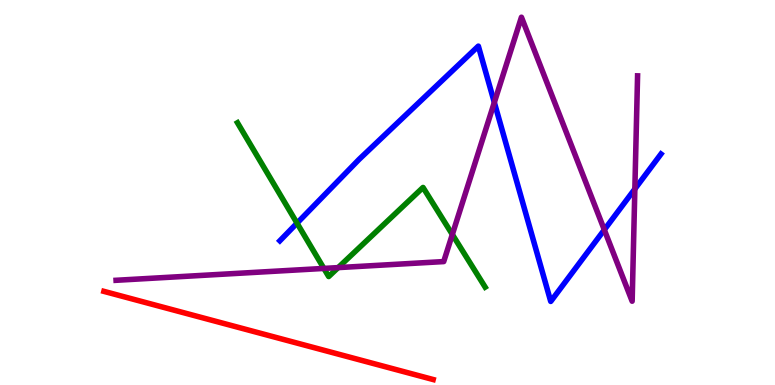[{'lines': ['blue', 'red'], 'intersections': []}, {'lines': ['green', 'red'], 'intersections': []}, {'lines': ['purple', 'red'], 'intersections': []}, {'lines': ['blue', 'green'], 'intersections': [{'x': 3.83, 'y': 4.2}]}, {'lines': ['blue', 'purple'], 'intersections': [{'x': 6.38, 'y': 7.34}, {'x': 7.8, 'y': 4.03}, {'x': 8.19, 'y': 5.09}]}, {'lines': ['green', 'purple'], 'intersections': [{'x': 4.18, 'y': 3.03}, {'x': 4.36, 'y': 3.05}, {'x': 5.84, 'y': 3.91}]}]